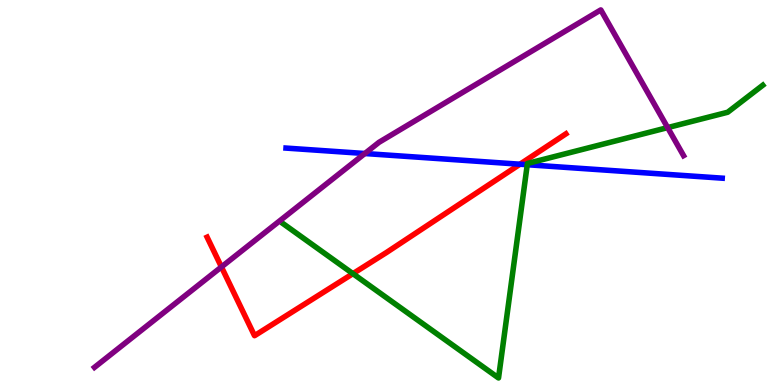[{'lines': ['blue', 'red'], 'intersections': [{'x': 6.71, 'y': 5.73}]}, {'lines': ['green', 'red'], 'intersections': [{'x': 4.55, 'y': 2.89}]}, {'lines': ['purple', 'red'], 'intersections': [{'x': 2.86, 'y': 3.07}]}, {'lines': ['blue', 'green'], 'intersections': [{'x': 6.8, 'y': 5.72}]}, {'lines': ['blue', 'purple'], 'intersections': [{'x': 4.71, 'y': 6.01}]}, {'lines': ['green', 'purple'], 'intersections': [{'x': 8.61, 'y': 6.69}]}]